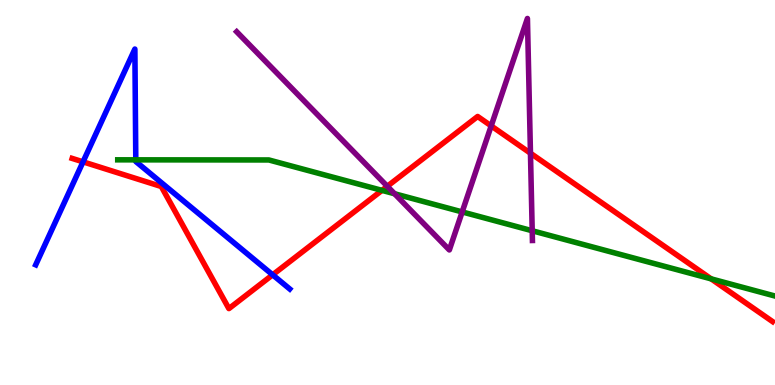[{'lines': ['blue', 'red'], 'intersections': [{'x': 1.07, 'y': 5.8}, {'x': 3.52, 'y': 2.86}]}, {'lines': ['green', 'red'], 'intersections': [{'x': 4.93, 'y': 5.06}, {'x': 9.18, 'y': 2.76}]}, {'lines': ['purple', 'red'], 'intersections': [{'x': 5.0, 'y': 5.16}, {'x': 6.34, 'y': 6.73}, {'x': 6.84, 'y': 6.02}]}, {'lines': ['blue', 'green'], 'intersections': [{'x': 1.75, 'y': 5.85}]}, {'lines': ['blue', 'purple'], 'intersections': []}, {'lines': ['green', 'purple'], 'intersections': [{'x': 5.09, 'y': 4.97}, {'x': 5.96, 'y': 4.5}, {'x': 6.87, 'y': 4.01}]}]